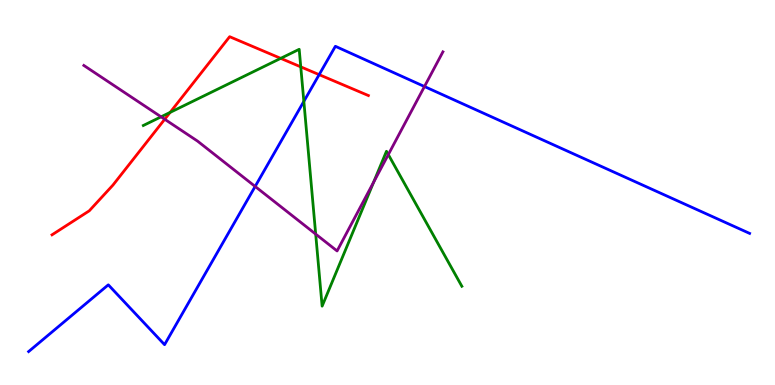[{'lines': ['blue', 'red'], 'intersections': [{'x': 4.12, 'y': 8.06}]}, {'lines': ['green', 'red'], 'intersections': [{'x': 2.2, 'y': 7.08}, {'x': 3.62, 'y': 8.48}, {'x': 3.88, 'y': 8.26}]}, {'lines': ['purple', 'red'], 'intersections': [{'x': 2.13, 'y': 6.9}]}, {'lines': ['blue', 'green'], 'intersections': [{'x': 3.92, 'y': 7.37}]}, {'lines': ['blue', 'purple'], 'intersections': [{'x': 3.29, 'y': 5.16}, {'x': 5.48, 'y': 7.75}]}, {'lines': ['green', 'purple'], 'intersections': [{'x': 2.08, 'y': 6.97}, {'x': 4.07, 'y': 3.92}, {'x': 4.82, 'y': 5.27}, {'x': 5.01, 'y': 5.99}]}]